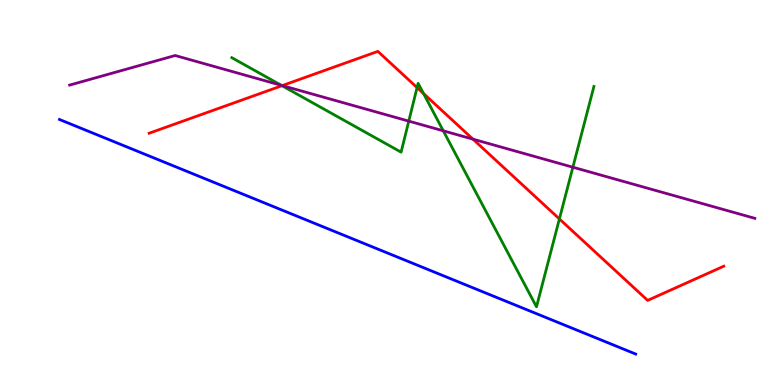[{'lines': ['blue', 'red'], 'intersections': []}, {'lines': ['green', 'red'], 'intersections': [{'x': 3.64, 'y': 7.77}, {'x': 5.38, 'y': 7.73}, {'x': 5.47, 'y': 7.57}, {'x': 7.22, 'y': 4.31}]}, {'lines': ['purple', 'red'], 'intersections': [{'x': 3.64, 'y': 7.78}, {'x': 6.1, 'y': 6.39}]}, {'lines': ['blue', 'green'], 'intersections': []}, {'lines': ['blue', 'purple'], 'intersections': []}, {'lines': ['green', 'purple'], 'intersections': [{'x': 3.63, 'y': 7.78}, {'x': 5.27, 'y': 6.85}, {'x': 5.72, 'y': 6.6}, {'x': 7.39, 'y': 5.66}]}]